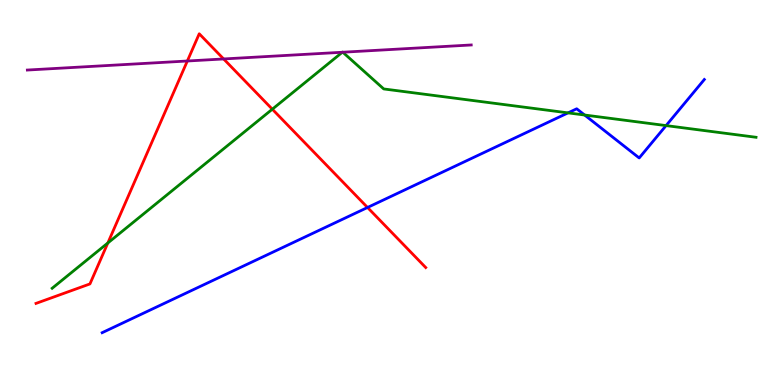[{'lines': ['blue', 'red'], 'intersections': [{'x': 4.74, 'y': 4.61}]}, {'lines': ['green', 'red'], 'intersections': [{'x': 1.39, 'y': 3.69}, {'x': 3.51, 'y': 7.16}]}, {'lines': ['purple', 'red'], 'intersections': [{'x': 2.42, 'y': 8.42}, {'x': 2.89, 'y': 8.47}]}, {'lines': ['blue', 'green'], 'intersections': [{'x': 7.33, 'y': 7.07}, {'x': 7.54, 'y': 7.01}, {'x': 8.59, 'y': 6.74}]}, {'lines': ['blue', 'purple'], 'intersections': []}, {'lines': ['green', 'purple'], 'intersections': [{'x': 4.42, 'y': 8.64}, {'x': 4.42, 'y': 8.64}]}]